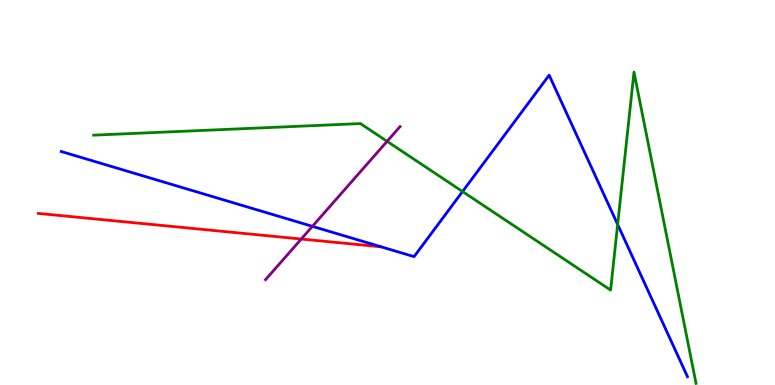[{'lines': ['blue', 'red'], 'intersections': []}, {'lines': ['green', 'red'], 'intersections': []}, {'lines': ['purple', 'red'], 'intersections': [{'x': 3.89, 'y': 3.79}]}, {'lines': ['blue', 'green'], 'intersections': [{'x': 5.97, 'y': 5.02}, {'x': 7.97, 'y': 4.17}]}, {'lines': ['blue', 'purple'], 'intersections': [{'x': 4.03, 'y': 4.12}]}, {'lines': ['green', 'purple'], 'intersections': [{'x': 4.99, 'y': 6.33}]}]